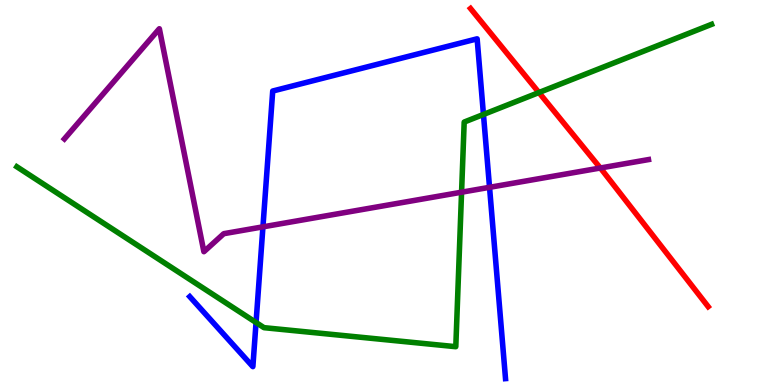[{'lines': ['blue', 'red'], 'intersections': []}, {'lines': ['green', 'red'], 'intersections': [{'x': 6.95, 'y': 7.6}]}, {'lines': ['purple', 'red'], 'intersections': [{'x': 7.75, 'y': 5.64}]}, {'lines': ['blue', 'green'], 'intersections': [{'x': 3.3, 'y': 1.62}, {'x': 6.24, 'y': 7.03}]}, {'lines': ['blue', 'purple'], 'intersections': [{'x': 3.39, 'y': 4.11}, {'x': 6.32, 'y': 5.13}]}, {'lines': ['green', 'purple'], 'intersections': [{'x': 5.96, 'y': 5.01}]}]